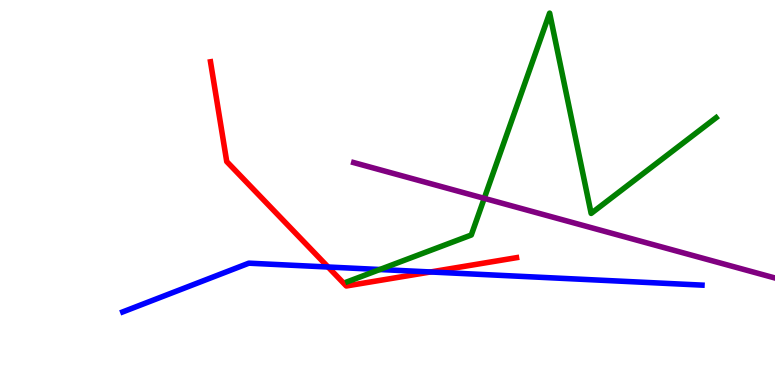[{'lines': ['blue', 'red'], 'intersections': [{'x': 4.23, 'y': 3.06}, {'x': 5.56, 'y': 2.94}]}, {'lines': ['green', 'red'], 'intersections': []}, {'lines': ['purple', 'red'], 'intersections': []}, {'lines': ['blue', 'green'], 'intersections': [{'x': 4.9, 'y': 3.0}]}, {'lines': ['blue', 'purple'], 'intersections': []}, {'lines': ['green', 'purple'], 'intersections': [{'x': 6.25, 'y': 4.85}]}]